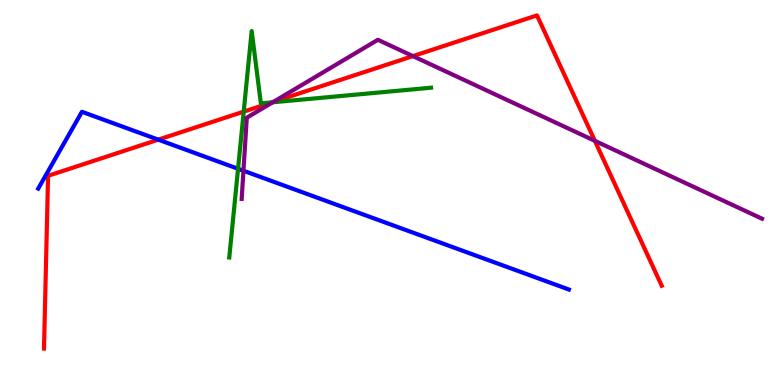[{'lines': ['blue', 'red'], 'intersections': [{'x': 2.04, 'y': 6.37}]}, {'lines': ['green', 'red'], 'intersections': [{'x': 3.14, 'y': 7.1}, {'x': 3.51, 'y': 7.34}]}, {'lines': ['purple', 'red'], 'intersections': [{'x': 3.53, 'y': 7.35}, {'x': 5.33, 'y': 8.54}, {'x': 7.68, 'y': 6.34}]}, {'lines': ['blue', 'green'], 'intersections': [{'x': 3.07, 'y': 5.62}]}, {'lines': ['blue', 'purple'], 'intersections': [{'x': 3.14, 'y': 5.57}]}, {'lines': ['green', 'purple'], 'intersections': [{'x': 3.52, 'y': 7.34}]}]